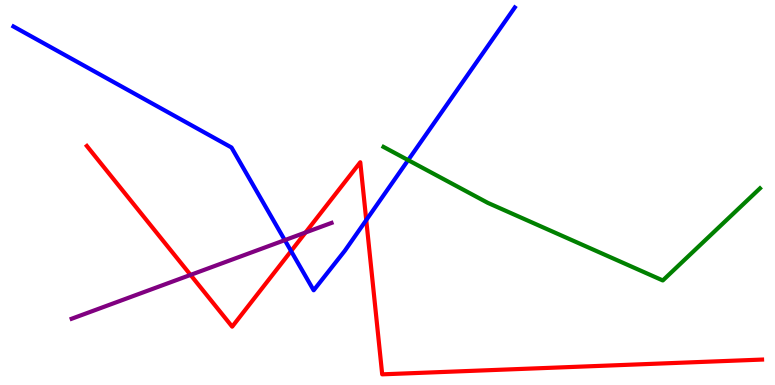[{'lines': ['blue', 'red'], 'intersections': [{'x': 3.76, 'y': 3.48}, {'x': 4.73, 'y': 4.28}]}, {'lines': ['green', 'red'], 'intersections': []}, {'lines': ['purple', 'red'], 'intersections': [{'x': 2.46, 'y': 2.86}, {'x': 3.94, 'y': 3.96}]}, {'lines': ['blue', 'green'], 'intersections': [{'x': 5.27, 'y': 5.84}]}, {'lines': ['blue', 'purple'], 'intersections': [{'x': 3.67, 'y': 3.76}]}, {'lines': ['green', 'purple'], 'intersections': []}]